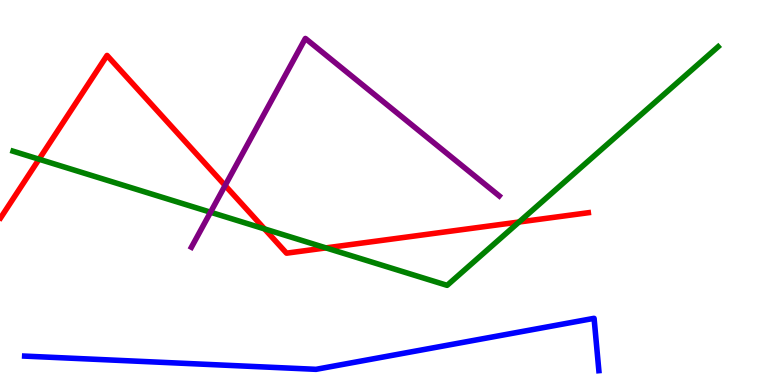[{'lines': ['blue', 'red'], 'intersections': []}, {'lines': ['green', 'red'], 'intersections': [{'x': 0.504, 'y': 5.86}, {'x': 3.41, 'y': 4.05}, {'x': 4.21, 'y': 3.56}, {'x': 6.7, 'y': 4.23}]}, {'lines': ['purple', 'red'], 'intersections': [{'x': 2.9, 'y': 5.18}]}, {'lines': ['blue', 'green'], 'intersections': []}, {'lines': ['blue', 'purple'], 'intersections': []}, {'lines': ['green', 'purple'], 'intersections': [{'x': 2.72, 'y': 4.49}]}]